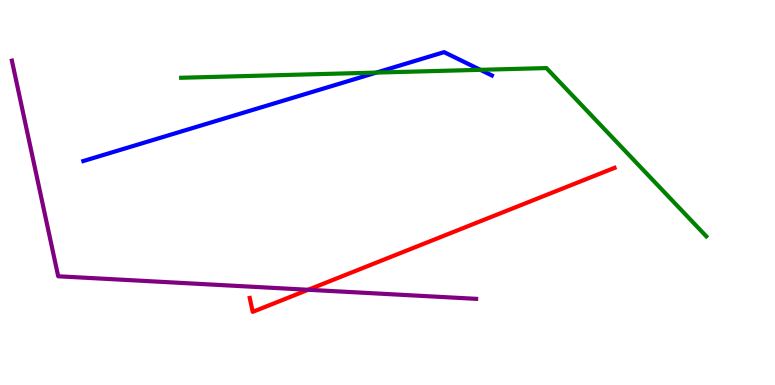[{'lines': ['blue', 'red'], 'intersections': []}, {'lines': ['green', 'red'], 'intersections': []}, {'lines': ['purple', 'red'], 'intersections': [{'x': 3.98, 'y': 2.47}]}, {'lines': ['blue', 'green'], 'intersections': [{'x': 4.86, 'y': 8.11}, {'x': 6.2, 'y': 8.19}]}, {'lines': ['blue', 'purple'], 'intersections': []}, {'lines': ['green', 'purple'], 'intersections': []}]